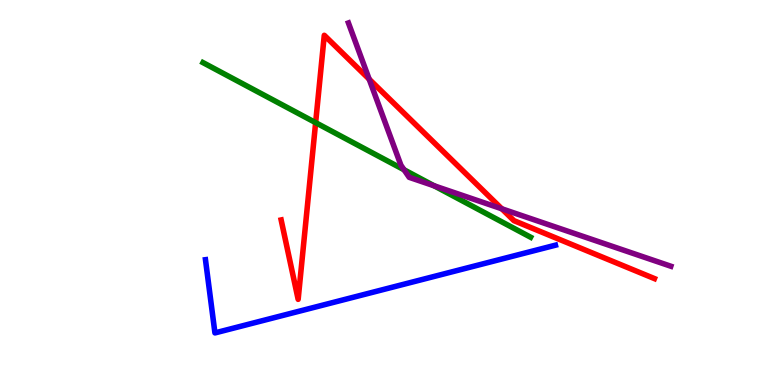[{'lines': ['blue', 'red'], 'intersections': []}, {'lines': ['green', 'red'], 'intersections': [{'x': 4.07, 'y': 6.81}]}, {'lines': ['purple', 'red'], 'intersections': [{'x': 4.76, 'y': 7.94}, {'x': 6.47, 'y': 4.58}]}, {'lines': ['blue', 'green'], 'intersections': []}, {'lines': ['blue', 'purple'], 'intersections': []}, {'lines': ['green', 'purple'], 'intersections': [{'x': 5.21, 'y': 5.59}, {'x': 5.6, 'y': 5.17}]}]